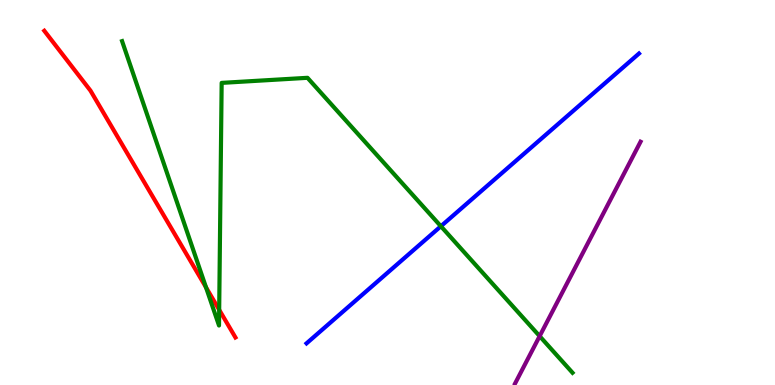[{'lines': ['blue', 'red'], 'intersections': []}, {'lines': ['green', 'red'], 'intersections': [{'x': 2.66, 'y': 2.54}, {'x': 2.83, 'y': 1.95}]}, {'lines': ['purple', 'red'], 'intersections': []}, {'lines': ['blue', 'green'], 'intersections': [{'x': 5.69, 'y': 4.12}]}, {'lines': ['blue', 'purple'], 'intersections': []}, {'lines': ['green', 'purple'], 'intersections': [{'x': 6.96, 'y': 1.27}]}]